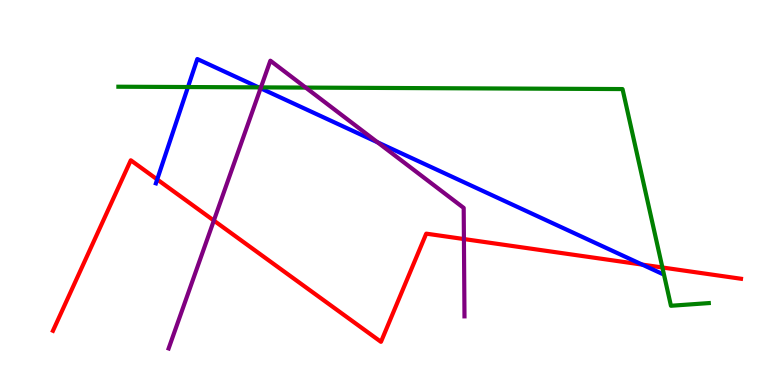[{'lines': ['blue', 'red'], 'intersections': [{'x': 2.03, 'y': 5.34}, {'x': 8.29, 'y': 3.13}]}, {'lines': ['green', 'red'], 'intersections': [{'x': 8.55, 'y': 3.05}]}, {'lines': ['purple', 'red'], 'intersections': [{'x': 2.76, 'y': 4.27}, {'x': 5.99, 'y': 3.79}]}, {'lines': ['blue', 'green'], 'intersections': [{'x': 2.43, 'y': 7.74}, {'x': 3.34, 'y': 7.73}]}, {'lines': ['blue', 'purple'], 'intersections': [{'x': 3.36, 'y': 7.71}, {'x': 4.87, 'y': 6.3}]}, {'lines': ['green', 'purple'], 'intersections': [{'x': 3.37, 'y': 7.73}, {'x': 3.94, 'y': 7.72}]}]